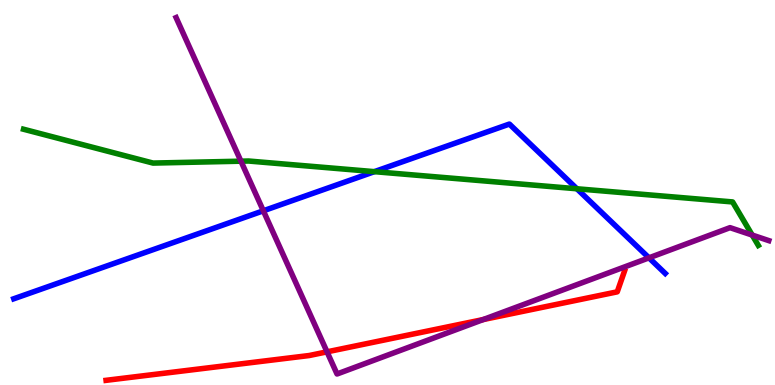[{'lines': ['blue', 'red'], 'intersections': []}, {'lines': ['green', 'red'], 'intersections': []}, {'lines': ['purple', 'red'], 'intersections': [{'x': 4.22, 'y': 0.861}, {'x': 6.24, 'y': 1.7}]}, {'lines': ['blue', 'green'], 'intersections': [{'x': 4.83, 'y': 5.54}, {'x': 7.44, 'y': 5.1}]}, {'lines': ['blue', 'purple'], 'intersections': [{'x': 3.4, 'y': 4.52}, {'x': 8.37, 'y': 3.3}]}, {'lines': ['green', 'purple'], 'intersections': [{'x': 3.11, 'y': 5.81}, {'x': 9.71, 'y': 3.89}]}]